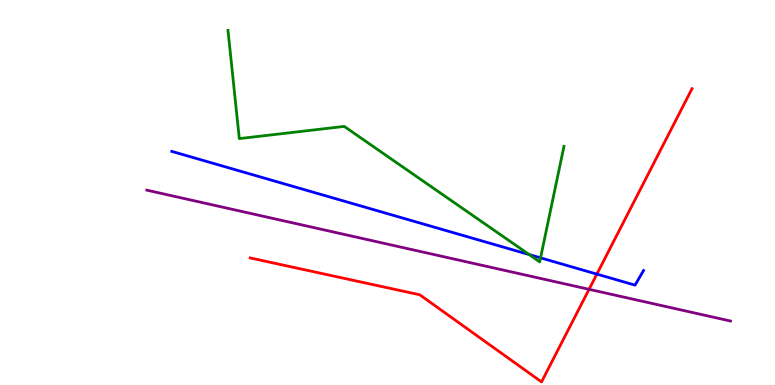[{'lines': ['blue', 'red'], 'intersections': [{'x': 7.7, 'y': 2.88}]}, {'lines': ['green', 'red'], 'intersections': []}, {'lines': ['purple', 'red'], 'intersections': [{'x': 7.6, 'y': 2.49}]}, {'lines': ['blue', 'green'], 'intersections': [{'x': 6.83, 'y': 3.39}, {'x': 6.97, 'y': 3.3}]}, {'lines': ['blue', 'purple'], 'intersections': []}, {'lines': ['green', 'purple'], 'intersections': []}]